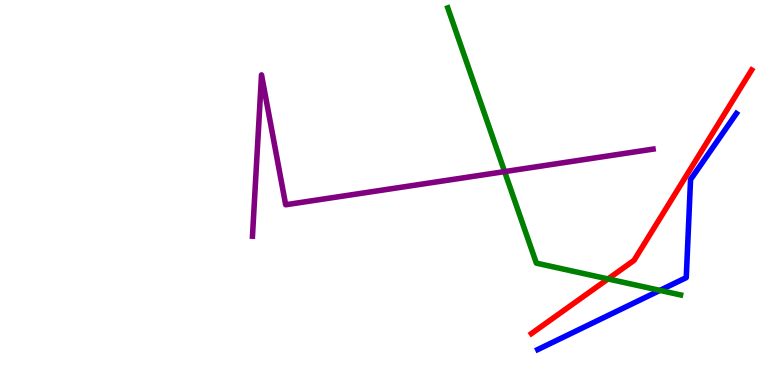[{'lines': ['blue', 'red'], 'intersections': []}, {'lines': ['green', 'red'], 'intersections': [{'x': 7.85, 'y': 2.75}]}, {'lines': ['purple', 'red'], 'intersections': []}, {'lines': ['blue', 'green'], 'intersections': [{'x': 8.51, 'y': 2.46}]}, {'lines': ['blue', 'purple'], 'intersections': []}, {'lines': ['green', 'purple'], 'intersections': [{'x': 6.51, 'y': 5.54}]}]